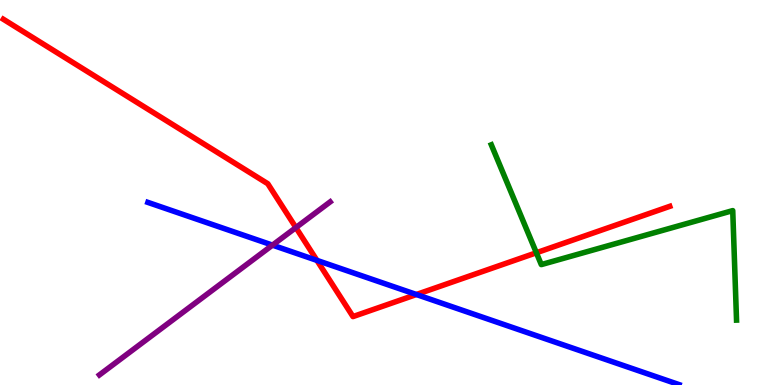[{'lines': ['blue', 'red'], 'intersections': [{'x': 4.09, 'y': 3.24}, {'x': 5.37, 'y': 2.35}]}, {'lines': ['green', 'red'], 'intersections': [{'x': 6.92, 'y': 3.43}]}, {'lines': ['purple', 'red'], 'intersections': [{'x': 3.82, 'y': 4.09}]}, {'lines': ['blue', 'green'], 'intersections': []}, {'lines': ['blue', 'purple'], 'intersections': [{'x': 3.52, 'y': 3.63}]}, {'lines': ['green', 'purple'], 'intersections': []}]